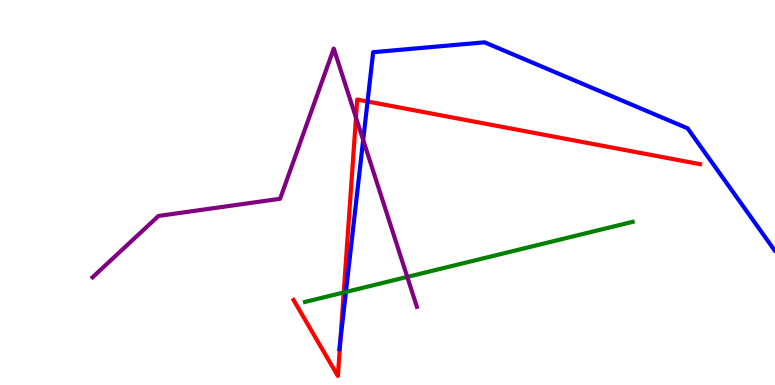[{'lines': ['blue', 'red'], 'intersections': [{'x': 4.39, 'y': 1.15}, {'x': 4.74, 'y': 7.36}]}, {'lines': ['green', 'red'], 'intersections': [{'x': 4.44, 'y': 2.4}]}, {'lines': ['purple', 'red'], 'intersections': [{'x': 4.59, 'y': 6.95}]}, {'lines': ['blue', 'green'], 'intersections': [{'x': 4.46, 'y': 2.42}]}, {'lines': ['blue', 'purple'], 'intersections': [{'x': 4.69, 'y': 6.36}]}, {'lines': ['green', 'purple'], 'intersections': [{'x': 5.26, 'y': 2.81}]}]